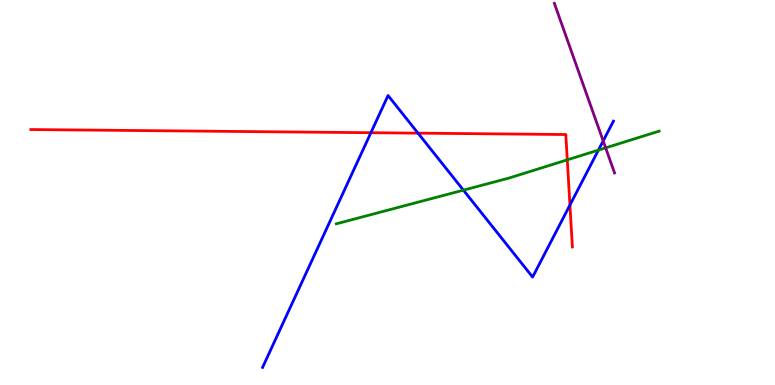[{'lines': ['blue', 'red'], 'intersections': [{'x': 4.79, 'y': 6.55}, {'x': 5.39, 'y': 6.54}, {'x': 7.35, 'y': 4.67}]}, {'lines': ['green', 'red'], 'intersections': [{'x': 7.32, 'y': 5.85}]}, {'lines': ['purple', 'red'], 'intersections': []}, {'lines': ['blue', 'green'], 'intersections': [{'x': 5.98, 'y': 5.06}, {'x': 7.72, 'y': 6.1}]}, {'lines': ['blue', 'purple'], 'intersections': [{'x': 7.78, 'y': 6.34}]}, {'lines': ['green', 'purple'], 'intersections': [{'x': 7.81, 'y': 6.16}]}]